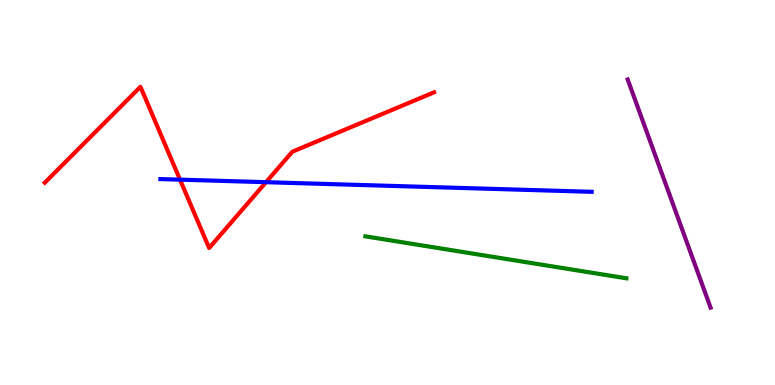[{'lines': ['blue', 'red'], 'intersections': [{'x': 2.32, 'y': 5.33}, {'x': 3.43, 'y': 5.27}]}, {'lines': ['green', 'red'], 'intersections': []}, {'lines': ['purple', 'red'], 'intersections': []}, {'lines': ['blue', 'green'], 'intersections': []}, {'lines': ['blue', 'purple'], 'intersections': []}, {'lines': ['green', 'purple'], 'intersections': []}]